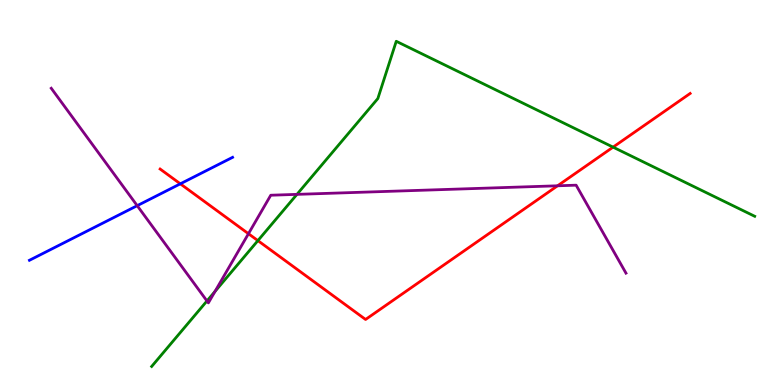[{'lines': ['blue', 'red'], 'intersections': [{'x': 2.33, 'y': 5.23}]}, {'lines': ['green', 'red'], 'intersections': [{'x': 3.33, 'y': 3.75}, {'x': 7.91, 'y': 6.18}]}, {'lines': ['purple', 'red'], 'intersections': [{'x': 3.21, 'y': 3.93}, {'x': 7.19, 'y': 5.17}]}, {'lines': ['blue', 'green'], 'intersections': []}, {'lines': ['blue', 'purple'], 'intersections': [{'x': 1.77, 'y': 4.66}]}, {'lines': ['green', 'purple'], 'intersections': [{'x': 2.67, 'y': 2.18}, {'x': 2.77, 'y': 2.43}, {'x': 3.83, 'y': 4.95}]}]